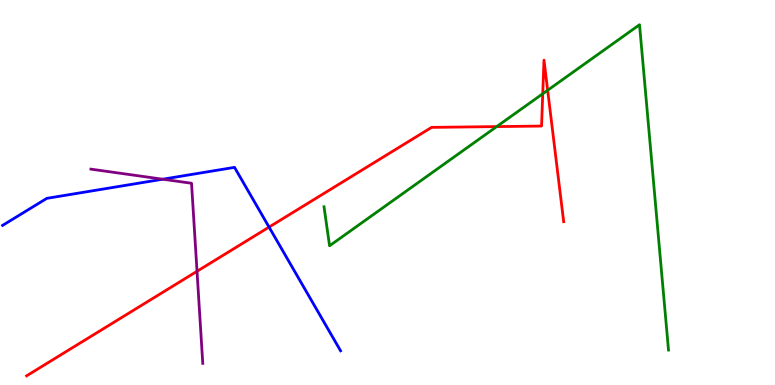[{'lines': ['blue', 'red'], 'intersections': [{'x': 3.47, 'y': 4.1}]}, {'lines': ['green', 'red'], 'intersections': [{'x': 6.41, 'y': 6.71}, {'x': 7.0, 'y': 7.56}, {'x': 7.07, 'y': 7.66}]}, {'lines': ['purple', 'red'], 'intersections': [{'x': 2.54, 'y': 2.95}]}, {'lines': ['blue', 'green'], 'intersections': []}, {'lines': ['blue', 'purple'], 'intersections': [{'x': 2.1, 'y': 5.35}]}, {'lines': ['green', 'purple'], 'intersections': []}]